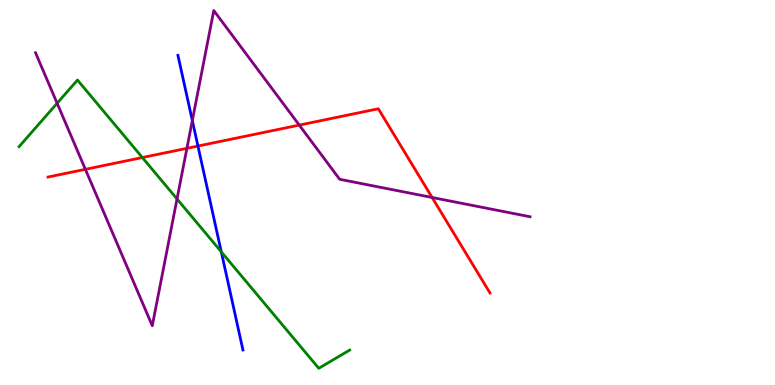[{'lines': ['blue', 'red'], 'intersections': [{'x': 2.55, 'y': 6.21}]}, {'lines': ['green', 'red'], 'intersections': [{'x': 1.84, 'y': 5.91}]}, {'lines': ['purple', 'red'], 'intersections': [{'x': 1.1, 'y': 5.6}, {'x': 2.41, 'y': 6.15}, {'x': 3.86, 'y': 6.75}, {'x': 5.58, 'y': 4.87}]}, {'lines': ['blue', 'green'], 'intersections': [{'x': 2.86, 'y': 3.46}]}, {'lines': ['blue', 'purple'], 'intersections': [{'x': 2.48, 'y': 6.87}]}, {'lines': ['green', 'purple'], 'intersections': [{'x': 0.737, 'y': 7.32}, {'x': 2.28, 'y': 4.83}]}]